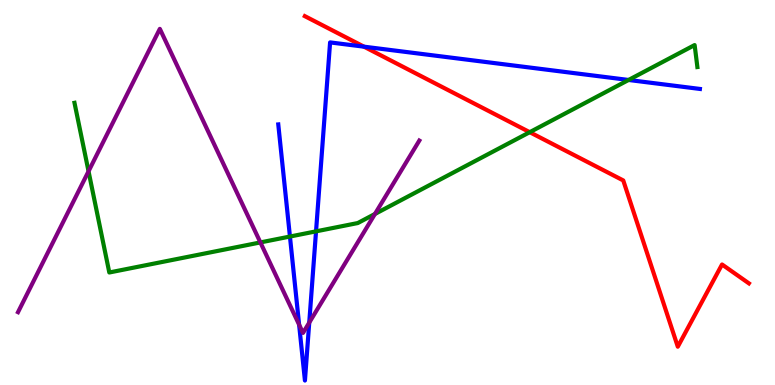[{'lines': ['blue', 'red'], 'intersections': [{'x': 4.7, 'y': 8.79}]}, {'lines': ['green', 'red'], 'intersections': [{'x': 6.84, 'y': 6.57}]}, {'lines': ['purple', 'red'], 'intersections': []}, {'lines': ['blue', 'green'], 'intersections': [{'x': 3.74, 'y': 3.86}, {'x': 4.08, 'y': 3.99}, {'x': 8.11, 'y': 7.92}]}, {'lines': ['blue', 'purple'], 'intersections': [{'x': 3.86, 'y': 1.57}, {'x': 3.99, 'y': 1.62}]}, {'lines': ['green', 'purple'], 'intersections': [{'x': 1.14, 'y': 5.55}, {'x': 3.36, 'y': 3.7}, {'x': 4.84, 'y': 4.44}]}]